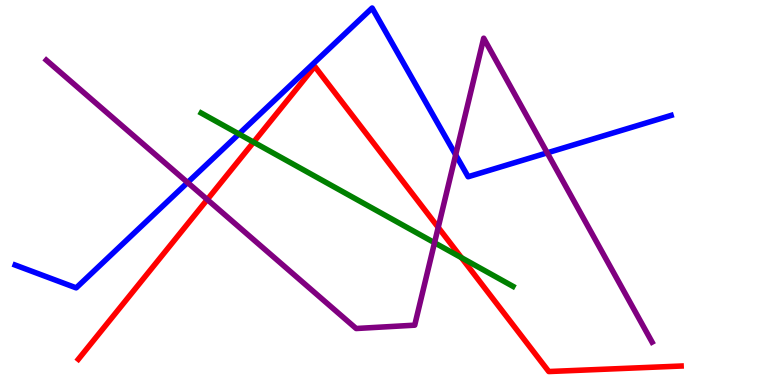[{'lines': ['blue', 'red'], 'intersections': []}, {'lines': ['green', 'red'], 'intersections': [{'x': 3.27, 'y': 6.31}, {'x': 5.95, 'y': 3.31}]}, {'lines': ['purple', 'red'], 'intersections': [{'x': 2.67, 'y': 4.82}, {'x': 5.65, 'y': 4.09}]}, {'lines': ['blue', 'green'], 'intersections': [{'x': 3.08, 'y': 6.52}]}, {'lines': ['blue', 'purple'], 'intersections': [{'x': 2.42, 'y': 5.26}, {'x': 5.88, 'y': 5.98}, {'x': 7.06, 'y': 6.03}]}, {'lines': ['green', 'purple'], 'intersections': [{'x': 5.61, 'y': 3.7}]}]